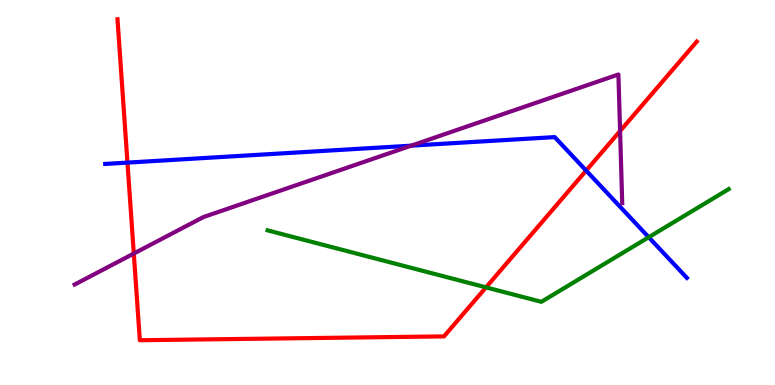[{'lines': ['blue', 'red'], 'intersections': [{'x': 1.64, 'y': 5.78}, {'x': 7.56, 'y': 5.57}]}, {'lines': ['green', 'red'], 'intersections': [{'x': 6.27, 'y': 2.54}]}, {'lines': ['purple', 'red'], 'intersections': [{'x': 1.73, 'y': 3.41}, {'x': 8.0, 'y': 6.6}]}, {'lines': ['blue', 'green'], 'intersections': [{'x': 8.37, 'y': 3.84}]}, {'lines': ['blue', 'purple'], 'intersections': [{'x': 5.31, 'y': 6.22}]}, {'lines': ['green', 'purple'], 'intersections': []}]